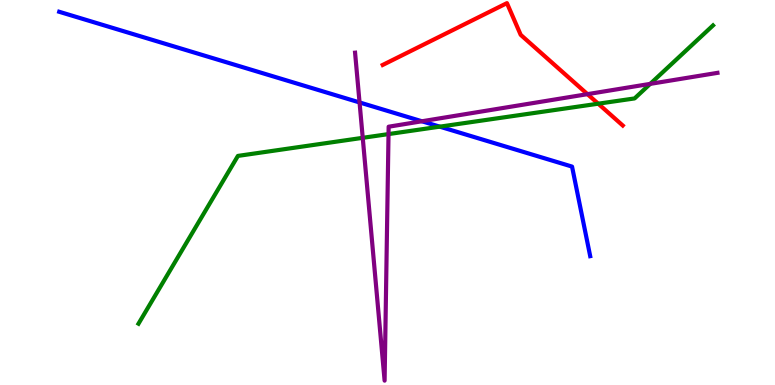[{'lines': ['blue', 'red'], 'intersections': []}, {'lines': ['green', 'red'], 'intersections': [{'x': 7.72, 'y': 7.31}]}, {'lines': ['purple', 'red'], 'intersections': [{'x': 7.58, 'y': 7.55}]}, {'lines': ['blue', 'green'], 'intersections': [{'x': 5.67, 'y': 6.71}]}, {'lines': ['blue', 'purple'], 'intersections': [{'x': 4.64, 'y': 7.34}, {'x': 5.44, 'y': 6.85}]}, {'lines': ['green', 'purple'], 'intersections': [{'x': 4.68, 'y': 6.42}, {'x': 5.01, 'y': 6.52}, {'x': 8.39, 'y': 7.82}]}]